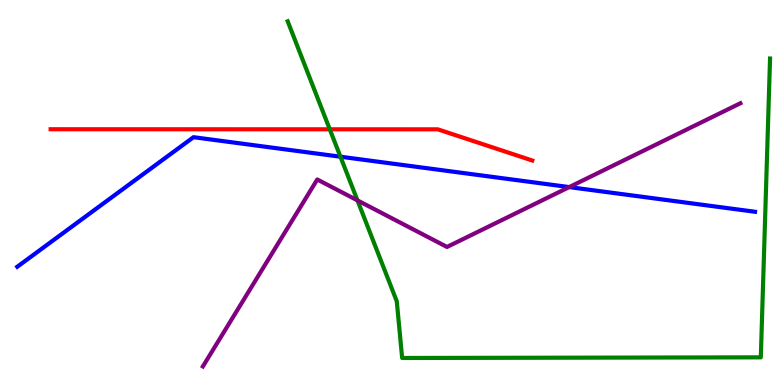[{'lines': ['blue', 'red'], 'intersections': []}, {'lines': ['green', 'red'], 'intersections': [{'x': 4.26, 'y': 6.64}]}, {'lines': ['purple', 'red'], 'intersections': []}, {'lines': ['blue', 'green'], 'intersections': [{'x': 4.39, 'y': 5.93}]}, {'lines': ['blue', 'purple'], 'intersections': [{'x': 7.34, 'y': 5.14}]}, {'lines': ['green', 'purple'], 'intersections': [{'x': 4.61, 'y': 4.8}]}]